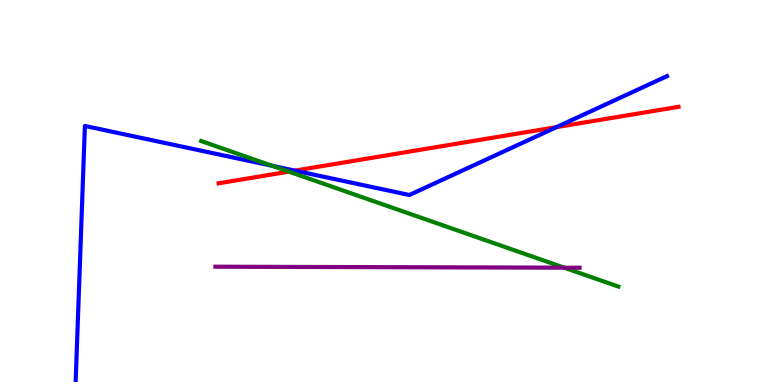[{'lines': ['blue', 'red'], 'intersections': [{'x': 3.81, 'y': 5.57}, {'x': 7.18, 'y': 6.7}]}, {'lines': ['green', 'red'], 'intersections': [{'x': 3.73, 'y': 5.54}]}, {'lines': ['purple', 'red'], 'intersections': []}, {'lines': ['blue', 'green'], 'intersections': [{'x': 3.51, 'y': 5.69}]}, {'lines': ['blue', 'purple'], 'intersections': []}, {'lines': ['green', 'purple'], 'intersections': [{'x': 7.28, 'y': 3.05}]}]